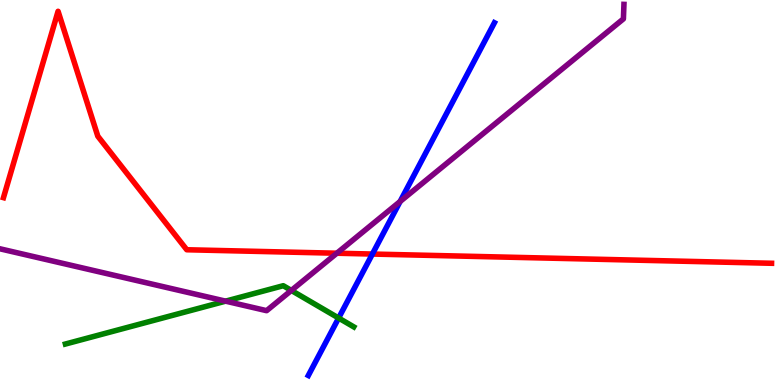[{'lines': ['blue', 'red'], 'intersections': [{'x': 4.81, 'y': 3.4}]}, {'lines': ['green', 'red'], 'intersections': []}, {'lines': ['purple', 'red'], 'intersections': [{'x': 4.35, 'y': 3.42}]}, {'lines': ['blue', 'green'], 'intersections': [{'x': 4.37, 'y': 1.74}]}, {'lines': ['blue', 'purple'], 'intersections': [{'x': 5.16, 'y': 4.77}]}, {'lines': ['green', 'purple'], 'intersections': [{'x': 2.91, 'y': 2.18}, {'x': 3.76, 'y': 2.46}]}]